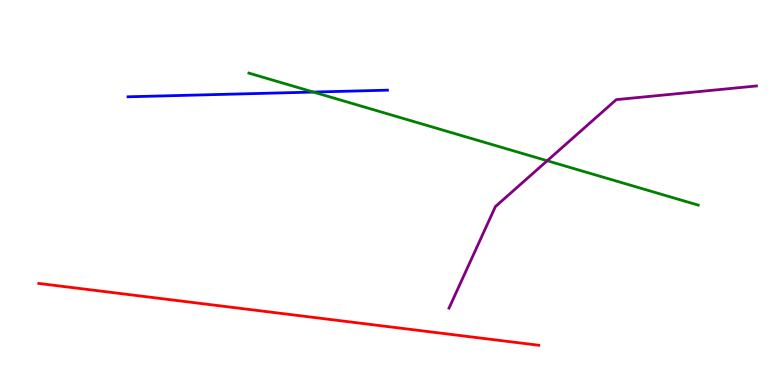[{'lines': ['blue', 'red'], 'intersections': []}, {'lines': ['green', 'red'], 'intersections': []}, {'lines': ['purple', 'red'], 'intersections': []}, {'lines': ['blue', 'green'], 'intersections': [{'x': 4.04, 'y': 7.61}]}, {'lines': ['blue', 'purple'], 'intersections': []}, {'lines': ['green', 'purple'], 'intersections': [{'x': 7.06, 'y': 5.82}]}]